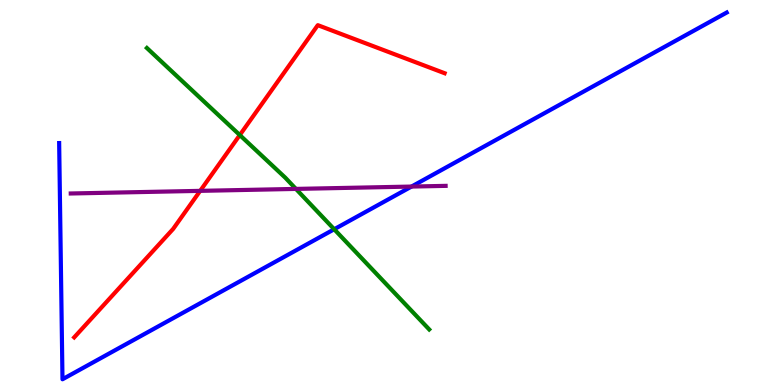[{'lines': ['blue', 'red'], 'intersections': []}, {'lines': ['green', 'red'], 'intersections': [{'x': 3.09, 'y': 6.49}]}, {'lines': ['purple', 'red'], 'intersections': [{'x': 2.58, 'y': 5.04}]}, {'lines': ['blue', 'green'], 'intersections': [{'x': 4.31, 'y': 4.05}]}, {'lines': ['blue', 'purple'], 'intersections': [{'x': 5.31, 'y': 5.15}]}, {'lines': ['green', 'purple'], 'intersections': [{'x': 3.82, 'y': 5.09}]}]